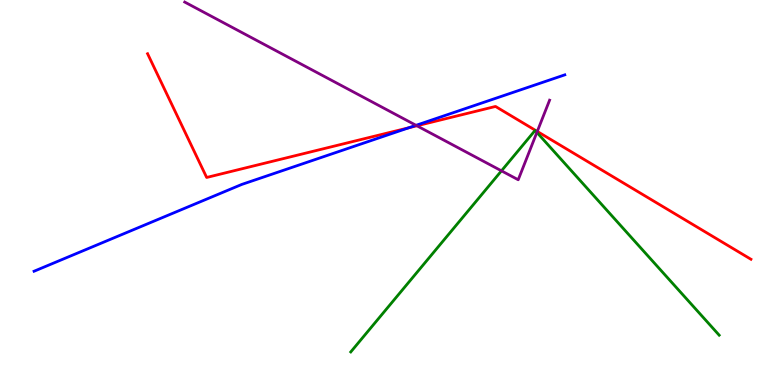[{'lines': ['blue', 'red'], 'intersections': [{'x': 5.27, 'y': 6.68}]}, {'lines': ['green', 'red'], 'intersections': []}, {'lines': ['purple', 'red'], 'intersections': [{'x': 5.38, 'y': 6.73}, {'x': 6.93, 'y': 6.59}]}, {'lines': ['blue', 'green'], 'intersections': []}, {'lines': ['blue', 'purple'], 'intersections': [{'x': 5.37, 'y': 6.74}]}, {'lines': ['green', 'purple'], 'intersections': [{'x': 6.47, 'y': 5.56}, {'x': 6.93, 'y': 6.56}]}]